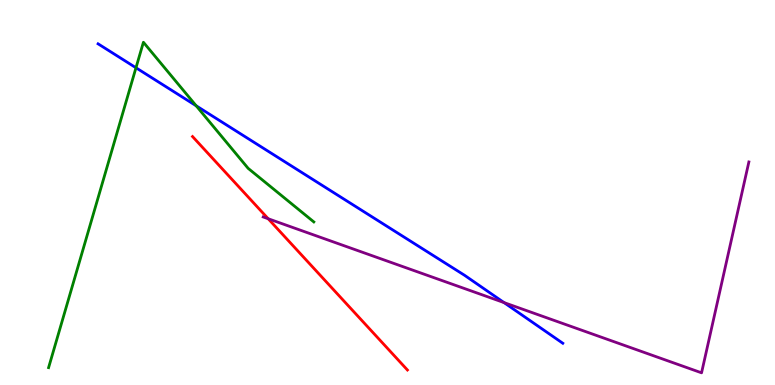[{'lines': ['blue', 'red'], 'intersections': []}, {'lines': ['green', 'red'], 'intersections': []}, {'lines': ['purple', 'red'], 'intersections': [{'x': 3.46, 'y': 4.32}]}, {'lines': ['blue', 'green'], 'intersections': [{'x': 1.75, 'y': 8.24}, {'x': 2.53, 'y': 7.25}]}, {'lines': ['blue', 'purple'], 'intersections': [{'x': 6.5, 'y': 2.14}]}, {'lines': ['green', 'purple'], 'intersections': []}]